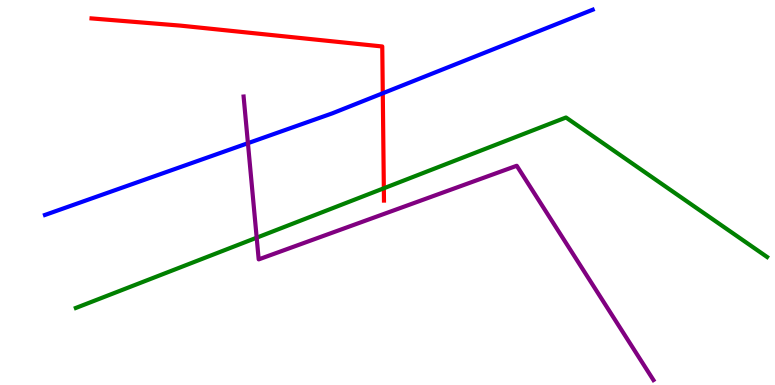[{'lines': ['blue', 'red'], 'intersections': [{'x': 4.94, 'y': 7.58}]}, {'lines': ['green', 'red'], 'intersections': [{'x': 4.95, 'y': 5.11}]}, {'lines': ['purple', 'red'], 'intersections': []}, {'lines': ['blue', 'green'], 'intersections': []}, {'lines': ['blue', 'purple'], 'intersections': [{'x': 3.2, 'y': 6.28}]}, {'lines': ['green', 'purple'], 'intersections': [{'x': 3.31, 'y': 3.83}]}]